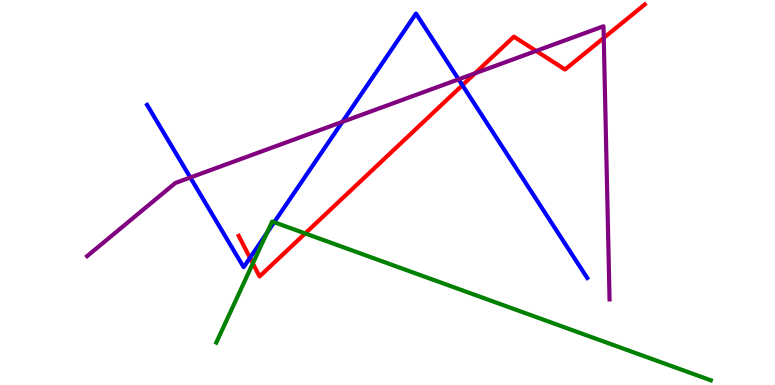[{'lines': ['blue', 'red'], 'intersections': [{'x': 3.23, 'y': 3.3}, {'x': 5.97, 'y': 7.79}]}, {'lines': ['green', 'red'], 'intersections': [{'x': 3.26, 'y': 3.16}, {'x': 3.94, 'y': 3.94}]}, {'lines': ['purple', 'red'], 'intersections': [{'x': 6.13, 'y': 8.1}, {'x': 6.92, 'y': 8.68}, {'x': 7.79, 'y': 9.02}]}, {'lines': ['blue', 'green'], 'intersections': [{'x': 3.44, 'y': 3.95}, {'x': 3.54, 'y': 4.23}]}, {'lines': ['blue', 'purple'], 'intersections': [{'x': 2.46, 'y': 5.39}, {'x': 4.42, 'y': 6.84}, {'x': 5.92, 'y': 7.94}]}, {'lines': ['green', 'purple'], 'intersections': []}]